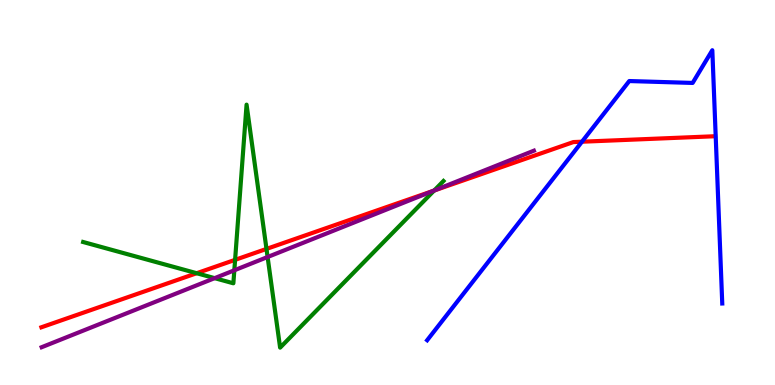[{'lines': ['blue', 'red'], 'intersections': [{'x': 7.51, 'y': 6.32}]}, {'lines': ['green', 'red'], 'intersections': [{'x': 2.54, 'y': 2.9}, {'x': 3.03, 'y': 3.25}, {'x': 3.44, 'y': 3.53}, {'x': 5.6, 'y': 5.05}]}, {'lines': ['purple', 'red'], 'intersections': [{'x': 5.59, 'y': 5.05}]}, {'lines': ['blue', 'green'], 'intersections': []}, {'lines': ['blue', 'purple'], 'intersections': []}, {'lines': ['green', 'purple'], 'intersections': [{'x': 2.77, 'y': 2.78}, {'x': 3.02, 'y': 2.98}, {'x': 3.45, 'y': 3.32}, {'x': 5.6, 'y': 5.05}]}]